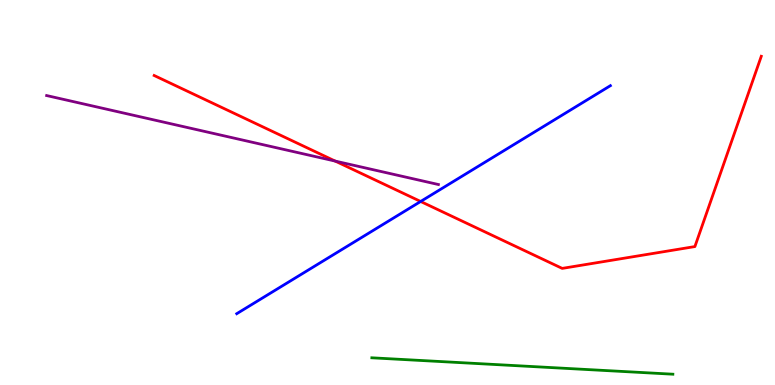[{'lines': ['blue', 'red'], 'intersections': [{'x': 5.43, 'y': 4.77}]}, {'lines': ['green', 'red'], 'intersections': []}, {'lines': ['purple', 'red'], 'intersections': [{'x': 4.33, 'y': 5.82}]}, {'lines': ['blue', 'green'], 'intersections': []}, {'lines': ['blue', 'purple'], 'intersections': []}, {'lines': ['green', 'purple'], 'intersections': []}]